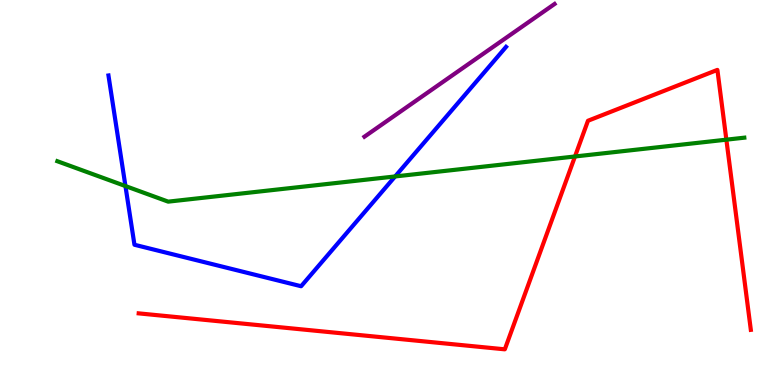[{'lines': ['blue', 'red'], 'intersections': []}, {'lines': ['green', 'red'], 'intersections': [{'x': 7.42, 'y': 5.94}, {'x': 9.37, 'y': 6.37}]}, {'lines': ['purple', 'red'], 'intersections': []}, {'lines': ['blue', 'green'], 'intersections': [{'x': 1.62, 'y': 5.17}, {'x': 5.1, 'y': 5.42}]}, {'lines': ['blue', 'purple'], 'intersections': []}, {'lines': ['green', 'purple'], 'intersections': []}]